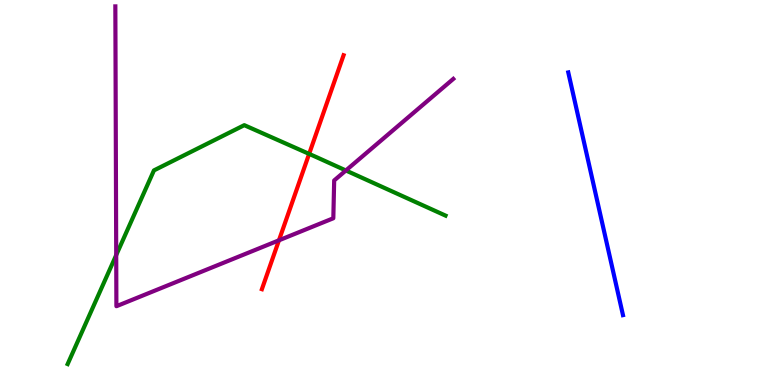[{'lines': ['blue', 'red'], 'intersections': []}, {'lines': ['green', 'red'], 'intersections': [{'x': 3.99, 'y': 6.0}]}, {'lines': ['purple', 'red'], 'intersections': [{'x': 3.6, 'y': 3.76}]}, {'lines': ['blue', 'green'], 'intersections': []}, {'lines': ['blue', 'purple'], 'intersections': []}, {'lines': ['green', 'purple'], 'intersections': [{'x': 1.5, 'y': 3.37}, {'x': 4.46, 'y': 5.57}]}]